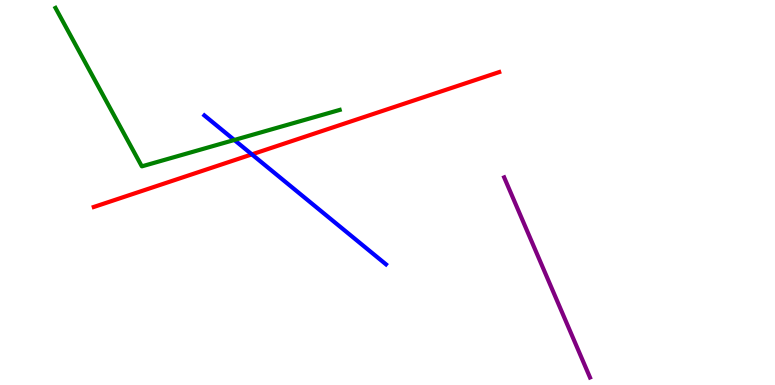[{'lines': ['blue', 'red'], 'intersections': [{'x': 3.25, 'y': 5.99}]}, {'lines': ['green', 'red'], 'intersections': []}, {'lines': ['purple', 'red'], 'intersections': []}, {'lines': ['blue', 'green'], 'intersections': [{'x': 3.02, 'y': 6.36}]}, {'lines': ['blue', 'purple'], 'intersections': []}, {'lines': ['green', 'purple'], 'intersections': []}]